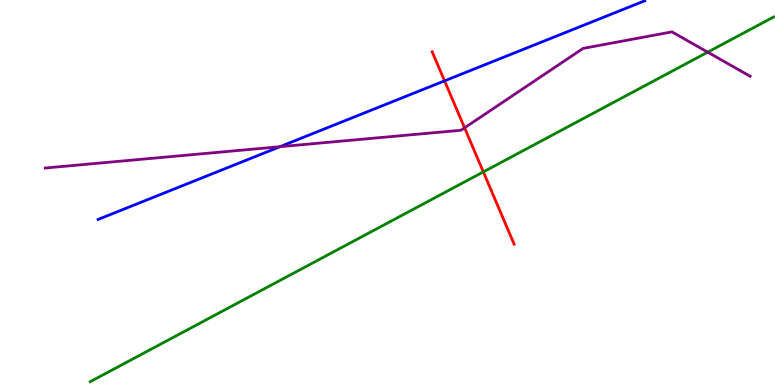[{'lines': ['blue', 'red'], 'intersections': [{'x': 5.74, 'y': 7.9}]}, {'lines': ['green', 'red'], 'intersections': [{'x': 6.24, 'y': 5.53}]}, {'lines': ['purple', 'red'], 'intersections': [{'x': 5.99, 'y': 6.68}]}, {'lines': ['blue', 'green'], 'intersections': []}, {'lines': ['blue', 'purple'], 'intersections': [{'x': 3.61, 'y': 6.19}]}, {'lines': ['green', 'purple'], 'intersections': [{'x': 9.13, 'y': 8.64}]}]